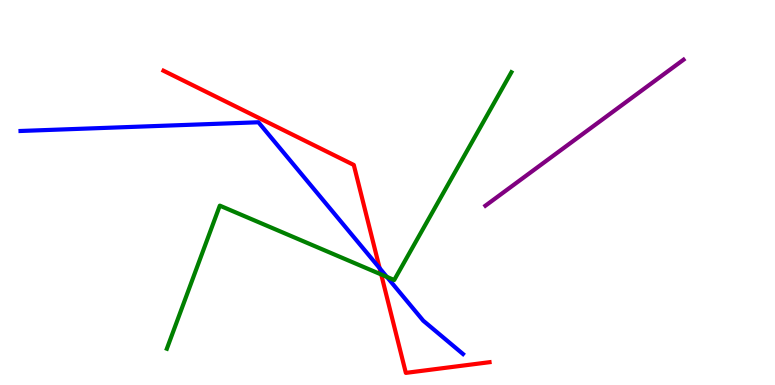[{'lines': ['blue', 'red'], 'intersections': [{'x': 4.9, 'y': 3.03}]}, {'lines': ['green', 'red'], 'intersections': [{'x': 4.92, 'y': 2.87}]}, {'lines': ['purple', 'red'], 'intersections': []}, {'lines': ['blue', 'green'], 'intersections': [{'x': 4.99, 'y': 2.81}]}, {'lines': ['blue', 'purple'], 'intersections': []}, {'lines': ['green', 'purple'], 'intersections': []}]